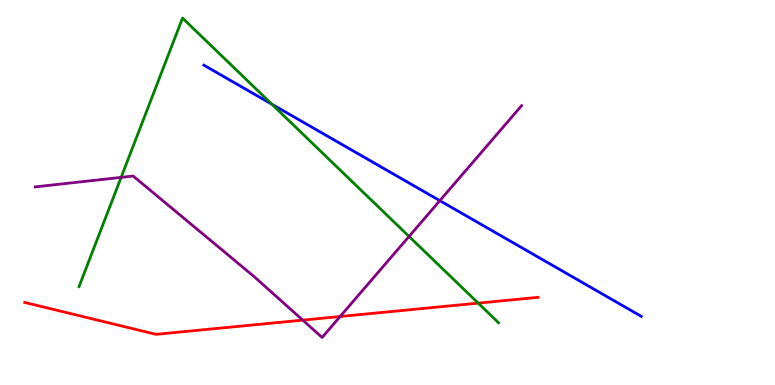[{'lines': ['blue', 'red'], 'intersections': []}, {'lines': ['green', 'red'], 'intersections': [{'x': 6.17, 'y': 2.13}]}, {'lines': ['purple', 'red'], 'intersections': [{'x': 3.91, 'y': 1.69}, {'x': 4.39, 'y': 1.78}]}, {'lines': ['blue', 'green'], 'intersections': [{'x': 3.51, 'y': 7.29}]}, {'lines': ['blue', 'purple'], 'intersections': [{'x': 5.68, 'y': 4.79}]}, {'lines': ['green', 'purple'], 'intersections': [{'x': 1.56, 'y': 5.39}, {'x': 5.28, 'y': 3.86}]}]